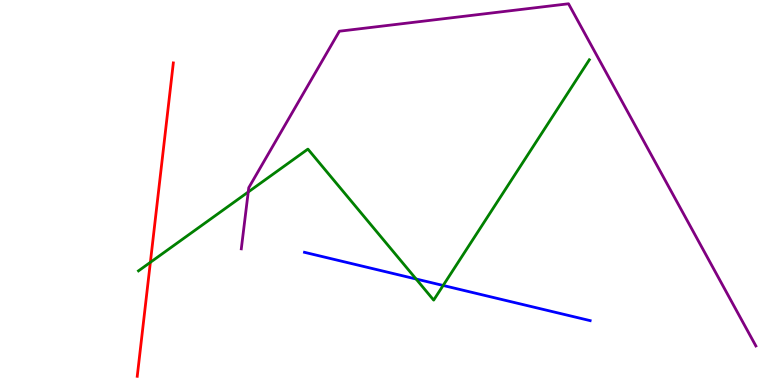[{'lines': ['blue', 'red'], 'intersections': []}, {'lines': ['green', 'red'], 'intersections': [{'x': 1.94, 'y': 3.19}]}, {'lines': ['purple', 'red'], 'intersections': []}, {'lines': ['blue', 'green'], 'intersections': [{'x': 5.37, 'y': 2.75}, {'x': 5.72, 'y': 2.59}]}, {'lines': ['blue', 'purple'], 'intersections': []}, {'lines': ['green', 'purple'], 'intersections': [{'x': 3.2, 'y': 5.01}]}]